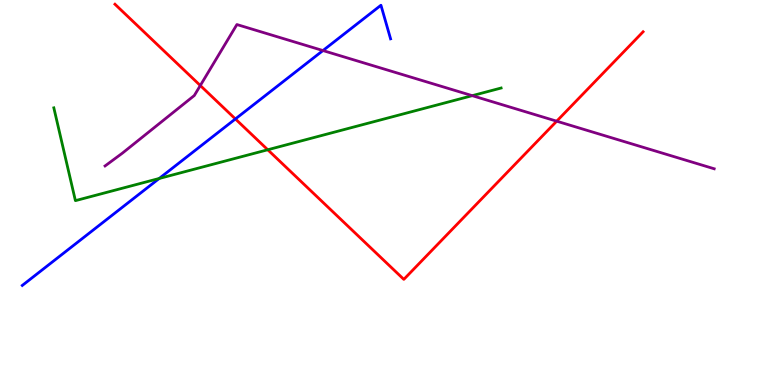[{'lines': ['blue', 'red'], 'intersections': [{'x': 3.04, 'y': 6.91}]}, {'lines': ['green', 'red'], 'intersections': [{'x': 3.45, 'y': 6.11}]}, {'lines': ['purple', 'red'], 'intersections': [{'x': 2.58, 'y': 7.78}, {'x': 7.18, 'y': 6.85}]}, {'lines': ['blue', 'green'], 'intersections': [{'x': 2.05, 'y': 5.36}]}, {'lines': ['blue', 'purple'], 'intersections': [{'x': 4.17, 'y': 8.69}]}, {'lines': ['green', 'purple'], 'intersections': [{'x': 6.09, 'y': 7.52}]}]